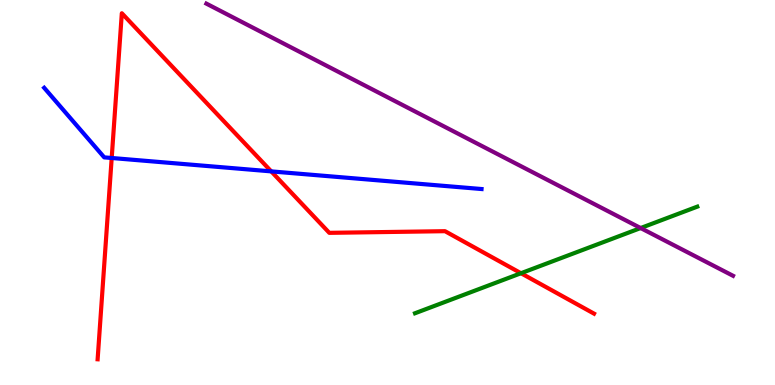[{'lines': ['blue', 'red'], 'intersections': [{'x': 1.44, 'y': 5.9}, {'x': 3.5, 'y': 5.55}]}, {'lines': ['green', 'red'], 'intersections': [{'x': 6.72, 'y': 2.9}]}, {'lines': ['purple', 'red'], 'intersections': []}, {'lines': ['blue', 'green'], 'intersections': []}, {'lines': ['blue', 'purple'], 'intersections': []}, {'lines': ['green', 'purple'], 'intersections': [{'x': 8.27, 'y': 4.08}]}]